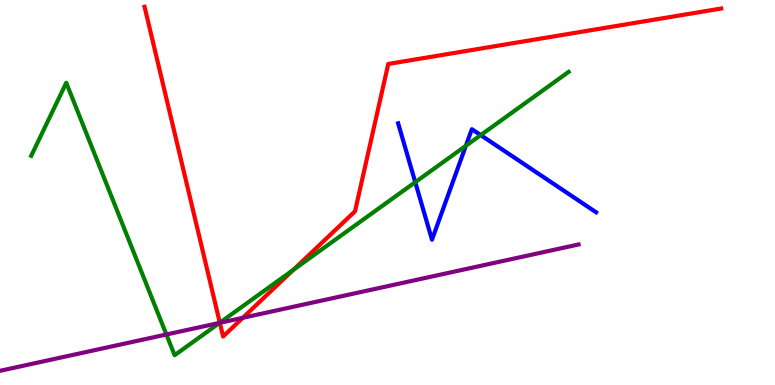[{'lines': ['blue', 'red'], 'intersections': []}, {'lines': ['green', 'red'], 'intersections': [{'x': 2.84, 'y': 1.62}, {'x': 3.78, 'y': 2.99}]}, {'lines': ['purple', 'red'], 'intersections': [{'x': 2.84, 'y': 1.62}, {'x': 3.13, 'y': 1.75}]}, {'lines': ['blue', 'green'], 'intersections': [{'x': 5.36, 'y': 5.27}, {'x': 6.01, 'y': 6.21}, {'x': 6.2, 'y': 6.49}]}, {'lines': ['blue', 'purple'], 'intersections': []}, {'lines': ['green', 'purple'], 'intersections': [{'x': 2.15, 'y': 1.31}, {'x': 2.83, 'y': 1.61}]}]